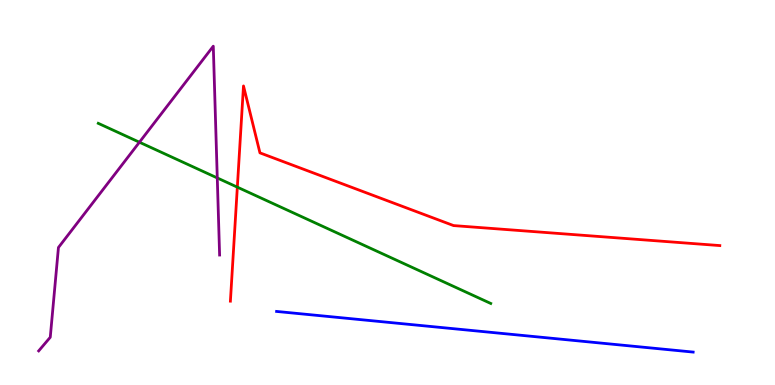[{'lines': ['blue', 'red'], 'intersections': []}, {'lines': ['green', 'red'], 'intersections': [{'x': 3.06, 'y': 5.14}]}, {'lines': ['purple', 'red'], 'intersections': []}, {'lines': ['blue', 'green'], 'intersections': []}, {'lines': ['blue', 'purple'], 'intersections': []}, {'lines': ['green', 'purple'], 'intersections': [{'x': 1.8, 'y': 6.31}, {'x': 2.8, 'y': 5.38}]}]